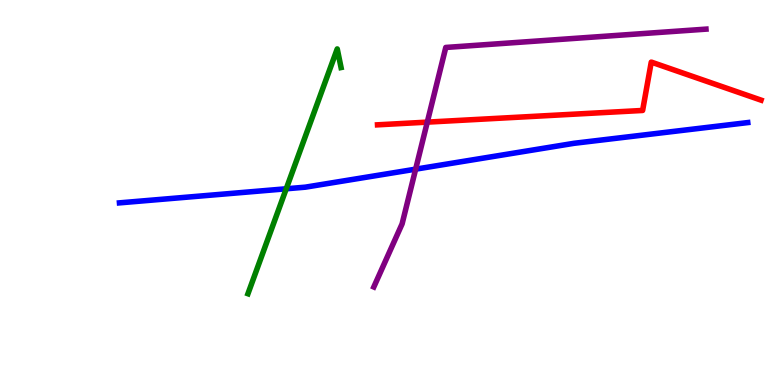[{'lines': ['blue', 'red'], 'intersections': []}, {'lines': ['green', 'red'], 'intersections': []}, {'lines': ['purple', 'red'], 'intersections': [{'x': 5.51, 'y': 6.83}]}, {'lines': ['blue', 'green'], 'intersections': [{'x': 3.69, 'y': 5.1}]}, {'lines': ['blue', 'purple'], 'intersections': [{'x': 5.36, 'y': 5.61}]}, {'lines': ['green', 'purple'], 'intersections': []}]